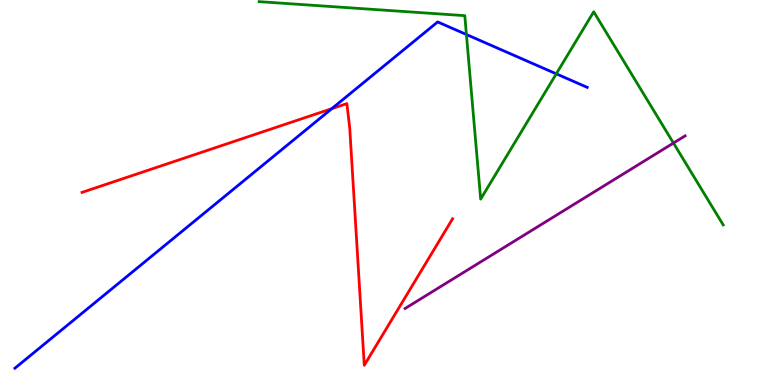[{'lines': ['blue', 'red'], 'intersections': [{'x': 4.28, 'y': 7.18}]}, {'lines': ['green', 'red'], 'intersections': []}, {'lines': ['purple', 'red'], 'intersections': []}, {'lines': ['blue', 'green'], 'intersections': [{'x': 6.02, 'y': 9.1}, {'x': 7.18, 'y': 8.08}]}, {'lines': ['blue', 'purple'], 'intersections': []}, {'lines': ['green', 'purple'], 'intersections': [{'x': 8.69, 'y': 6.28}]}]